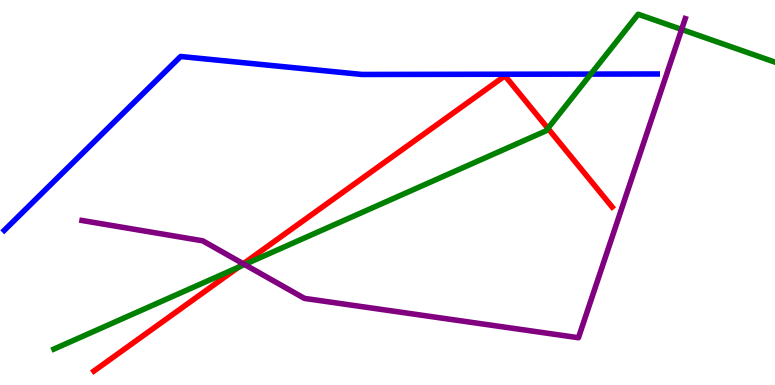[{'lines': ['blue', 'red'], 'intersections': []}, {'lines': ['green', 'red'], 'intersections': [{'x': 3.08, 'y': 3.06}, {'x': 7.07, 'y': 6.67}]}, {'lines': ['purple', 'red'], 'intersections': [{'x': 3.14, 'y': 3.15}]}, {'lines': ['blue', 'green'], 'intersections': [{'x': 7.62, 'y': 8.08}]}, {'lines': ['blue', 'purple'], 'intersections': []}, {'lines': ['green', 'purple'], 'intersections': [{'x': 3.16, 'y': 3.13}, {'x': 8.8, 'y': 9.23}]}]